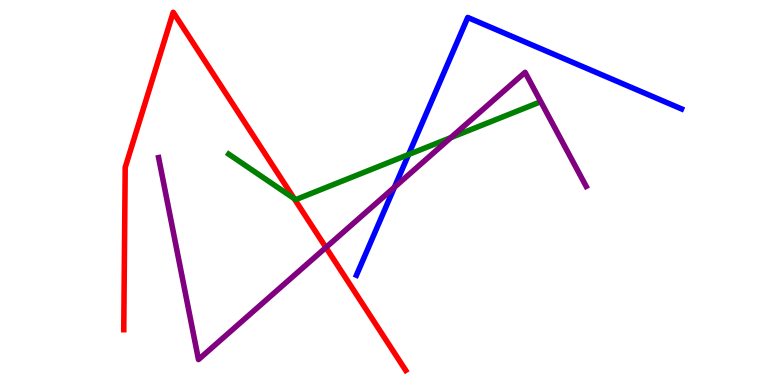[{'lines': ['blue', 'red'], 'intersections': []}, {'lines': ['green', 'red'], 'intersections': [{'x': 3.8, 'y': 4.84}]}, {'lines': ['purple', 'red'], 'intersections': [{'x': 4.21, 'y': 3.57}]}, {'lines': ['blue', 'green'], 'intersections': [{'x': 5.27, 'y': 5.99}]}, {'lines': ['blue', 'purple'], 'intersections': [{'x': 5.09, 'y': 5.14}]}, {'lines': ['green', 'purple'], 'intersections': [{'x': 5.82, 'y': 6.43}]}]